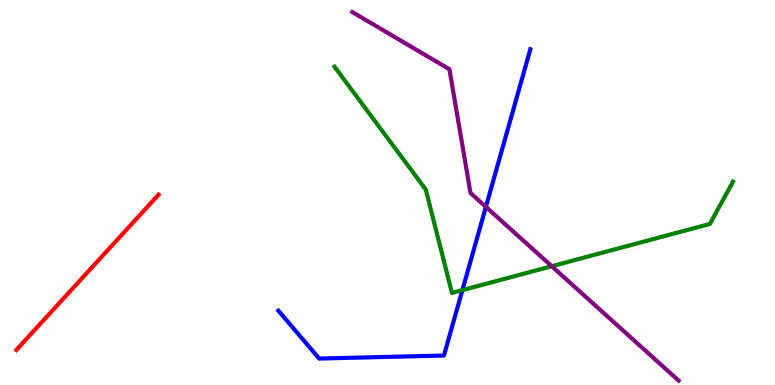[{'lines': ['blue', 'red'], 'intersections': []}, {'lines': ['green', 'red'], 'intersections': []}, {'lines': ['purple', 'red'], 'intersections': []}, {'lines': ['blue', 'green'], 'intersections': [{'x': 5.97, 'y': 2.46}]}, {'lines': ['blue', 'purple'], 'intersections': [{'x': 6.27, 'y': 4.63}]}, {'lines': ['green', 'purple'], 'intersections': [{'x': 7.12, 'y': 3.09}]}]